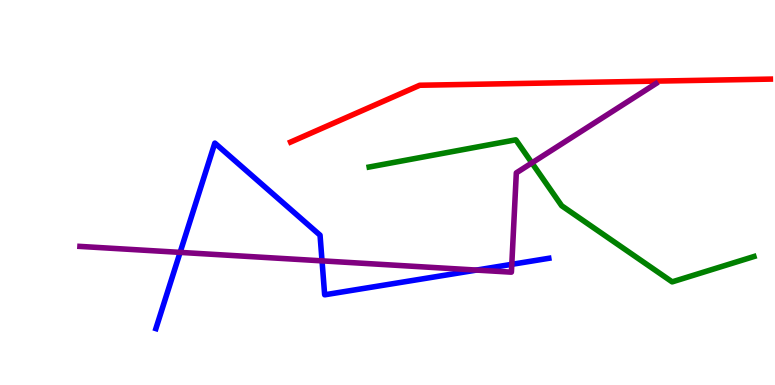[{'lines': ['blue', 'red'], 'intersections': []}, {'lines': ['green', 'red'], 'intersections': []}, {'lines': ['purple', 'red'], 'intersections': []}, {'lines': ['blue', 'green'], 'intersections': []}, {'lines': ['blue', 'purple'], 'intersections': [{'x': 2.32, 'y': 3.44}, {'x': 4.16, 'y': 3.22}, {'x': 6.15, 'y': 2.98}, {'x': 6.6, 'y': 3.13}]}, {'lines': ['green', 'purple'], 'intersections': [{'x': 6.86, 'y': 5.77}]}]